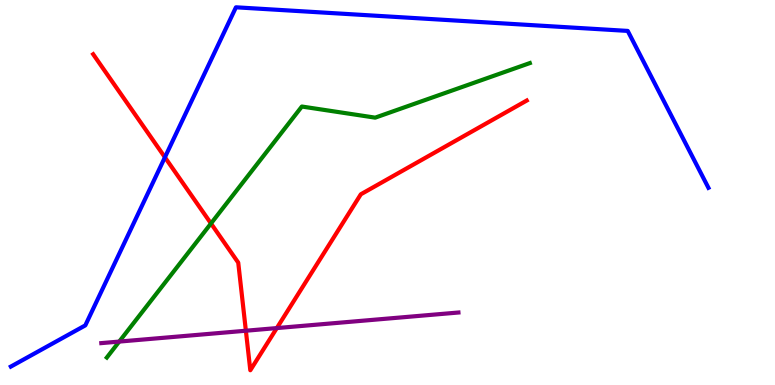[{'lines': ['blue', 'red'], 'intersections': [{'x': 2.13, 'y': 5.91}]}, {'lines': ['green', 'red'], 'intersections': [{'x': 2.72, 'y': 4.2}]}, {'lines': ['purple', 'red'], 'intersections': [{'x': 3.17, 'y': 1.41}, {'x': 3.57, 'y': 1.48}]}, {'lines': ['blue', 'green'], 'intersections': []}, {'lines': ['blue', 'purple'], 'intersections': []}, {'lines': ['green', 'purple'], 'intersections': [{'x': 1.54, 'y': 1.13}]}]